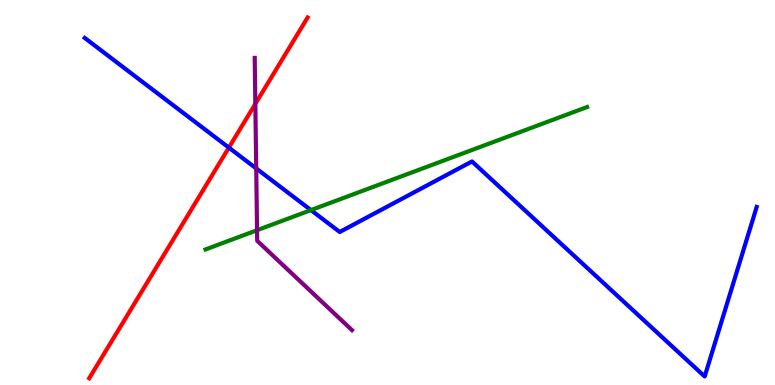[{'lines': ['blue', 'red'], 'intersections': [{'x': 2.95, 'y': 6.17}]}, {'lines': ['green', 'red'], 'intersections': []}, {'lines': ['purple', 'red'], 'intersections': [{'x': 3.29, 'y': 7.3}]}, {'lines': ['blue', 'green'], 'intersections': [{'x': 4.01, 'y': 4.54}]}, {'lines': ['blue', 'purple'], 'intersections': [{'x': 3.31, 'y': 5.62}]}, {'lines': ['green', 'purple'], 'intersections': [{'x': 3.32, 'y': 4.02}]}]